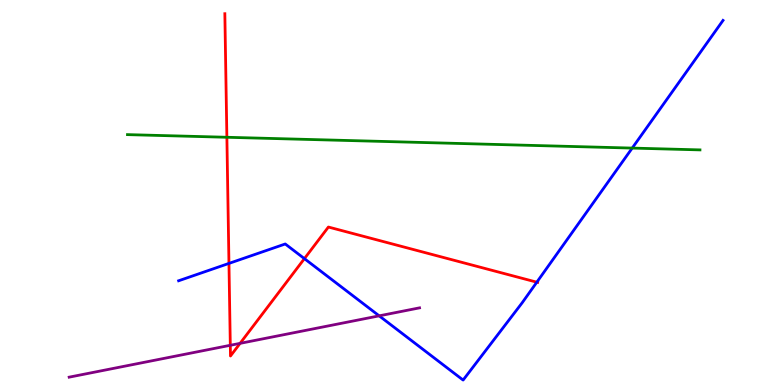[{'lines': ['blue', 'red'], 'intersections': [{'x': 2.95, 'y': 3.16}, {'x': 3.93, 'y': 3.28}, {'x': 6.93, 'y': 2.67}]}, {'lines': ['green', 'red'], 'intersections': [{'x': 2.93, 'y': 6.43}]}, {'lines': ['purple', 'red'], 'intersections': [{'x': 2.97, 'y': 1.03}, {'x': 3.1, 'y': 1.08}]}, {'lines': ['blue', 'green'], 'intersections': [{'x': 8.16, 'y': 6.15}]}, {'lines': ['blue', 'purple'], 'intersections': [{'x': 4.89, 'y': 1.8}]}, {'lines': ['green', 'purple'], 'intersections': []}]